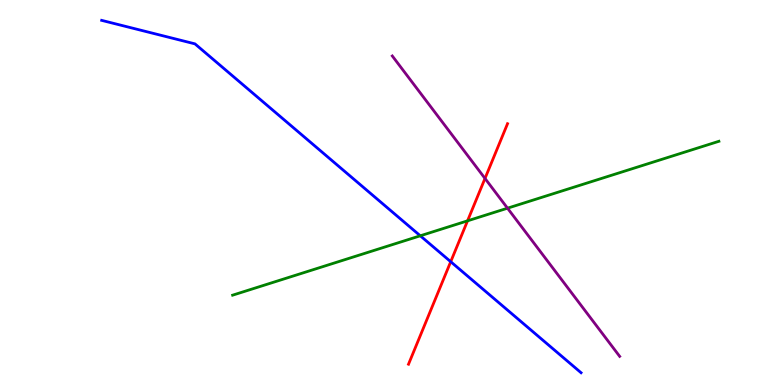[{'lines': ['blue', 'red'], 'intersections': [{'x': 5.82, 'y': 3.2}]}, {'lines': ['green', 'red'], 'intersections': [{'x': 6.03, 'y': 4.26}]}, {'lines': ['purple', 'red'], 'intersections': [{'x': 6.26, 'y': 5.37}]}, {'lines': ['blue', 'green'], 'intersections': [{'x': 5.42, 'y': 3.88}]}, {'lines': ['blue', 'purple'], 'intersections': []}, {'lines': ['green', 'purple'], 'intersections': [{'x': 6.55, 'y': 4.59}]}]